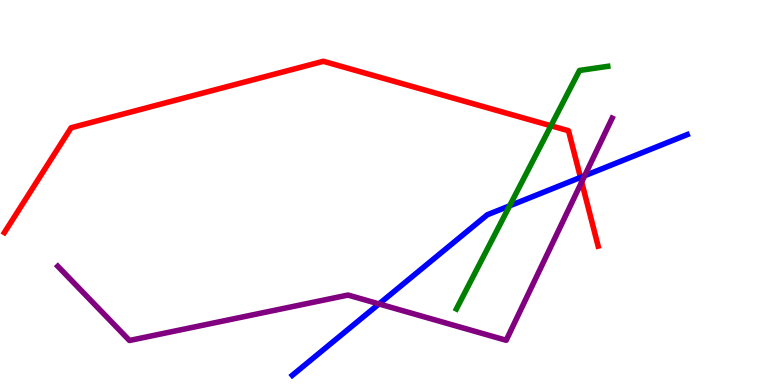[{'lines': ['blue', 'red'], 'intersections': [{'x': 7.49, 'y': 5.39}]}, {'lines': ['green', 'red'], 'intersections': [{'x': 7.11, 'y': 6.73}]}, {'lines': ['purple', 'red'], 'intersections': [{'x': 7.51, 'y': 5.27}]}, {'lines': ['blue', 'green'], 'intersections': [{'x': 6.58, 'y': 4.65}]}, {'lines': ['blue', 'purple'], 'intersections': [{'x': 4.89, 'y': 2.11}, {'x': 7.54, 'y': 5.44}]}, {'lines': ['green', 'purple'], 'intersections': []}]